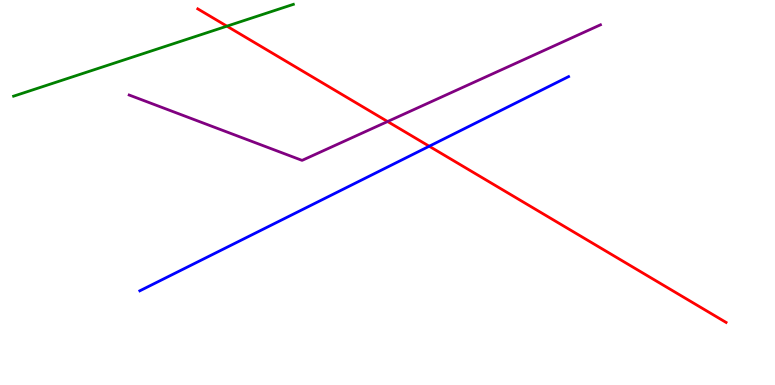[{'lines': ['blue', 'red'], 'intersections': [{'x': 5.54, 'y': 6.2}]}, {'lines': ['green', 'red'], 'intersections': [{'x': 2.93, 'y': 9.32}]}, {'lines': ['purple', 'red'], 'intersections': [{'x': 5.0, 'y': 6.84}]}, {'lines': ['blue', 'green'], 'intersections': []}, {'lines': ['blue', 'purple'], 'intersections': []}, {'lines': ['green', 'purple'], 'intersections': []}]